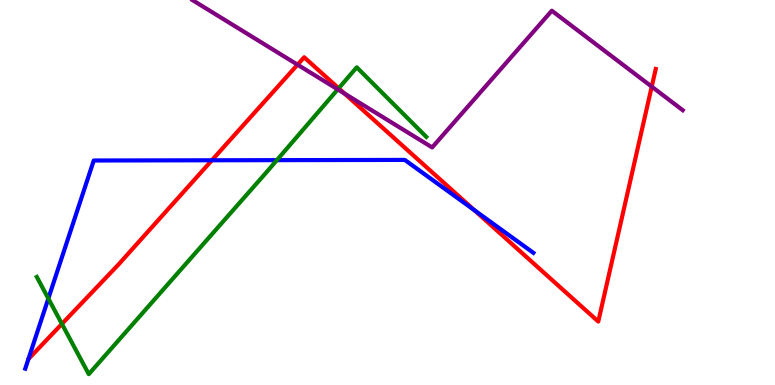[{'lines': ['blue', 'red'], 'intersections': [{'x': 2.73, 'y': 5.84}, {'x': 6.12, 'y': 4.54}]}, {'lines': ['green', 'red'], 'intersections': [{'x': 0.799, 'y': 1.59}, {'x': 4.37, 'y': 7.71}]}, {'lines': ['purple', 'red'], 'intersections': [{'x': 3.84, 'y': 8.32}, {'x': 4.45, 'y': 7.57}, {'x': 8.41, 'y': 7.75}]}, {'lines': ['blue', 'green'], 'intersections': [{'x': 0.624, 'y': 2.25}, {'x': 3.57, 'y': 5.84}]}, {'lines': ['blue', 'purple'], 'intersections': []}, {'lines': ['green', 'purple'], 'intersections': [{'x': 4.36, 'y': 7.68}]}]